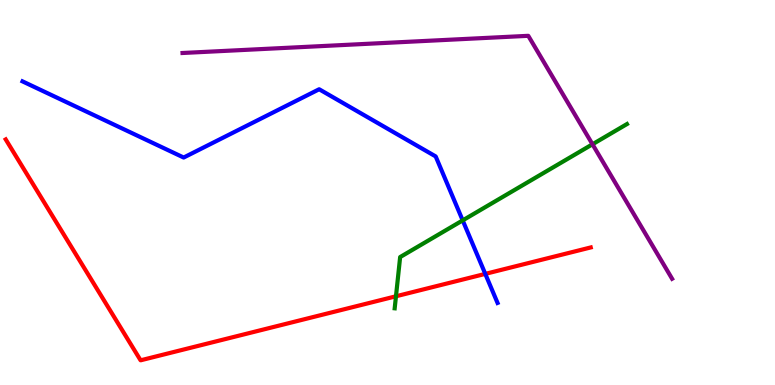[{'lines': ['blue', 'red'], 'intersections': [{'x': 6.26, 'y': 2.89}]}, {'lines': ['green', 'red'], 'intersections': [{'x': 5.11, 'y': 2.3}]}, {'lines': ['purple', 'red'], 'intersections': []}, {'lines': ['blue', 'green'], 'intersections': [{'x': 5.97, 'y': 4.28}]}, {'lines': ['blue', 'purple'], 'intersections': []}, {'lines': ['green', 'purple'], 'intersections': [{'x': 7.64, 'y': 6.25}]}]